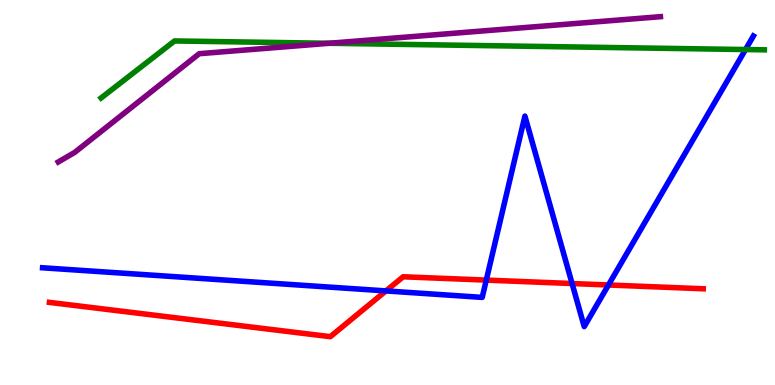[{'lines': ['blue', 'red'], 'intersections': [{'x': 4.98, 'y': 2.44}, {'x': 6.27, 'y': 2.72}, {'x': 7.38, 'y': 2.64}, {'x': 7.85, 'y': 2.6}]}, {'lines': ['green', 'red'], 'intersections': []}, {'lines': ['purple', 'red'], 'intersections': []}, {'lines': ['blue', 'green'], 'intersections': [{'x': 9.62, 'y': 8.71}]}, {'lines': ['blue', 'purple'], 'intersections': []}, {'lines': ['green', 'purple'], 'intersections': [{'x': 4.25, 'y': 8.88}]}]